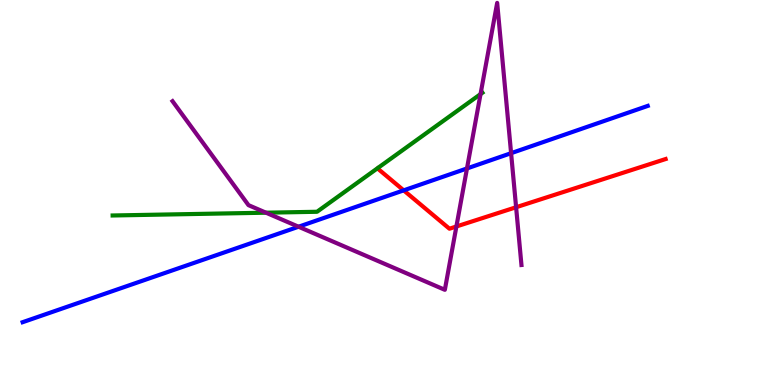[{'lines': ['blue', 'red'], 'intersections': [{'x': 5.21, 'y': 5.06}]}, {'lines': ['green', 'red'], 'intersections': []}, {'lines': ['purple', 'red'], 'intersections': [{'x': 5.89, 'y': 4.12}, {'x': 6.66, 'y': 4.62}]}, {'lines': ['blue', 'green'], 'intersections': []}, {'lines': ['blue', 'purple'], 'intersections': [{'x': 3.85, 'y': 4.11}, {'x': 6.03, 'y': 5.62}, {'x': 6.59, 'y': 6.02}]}, {'lines': ['green', 'purple'], 'intersections': [{'x': 3.43, 'y': 4.48}, {'x': 6.2, 'y': 7.56}]}]